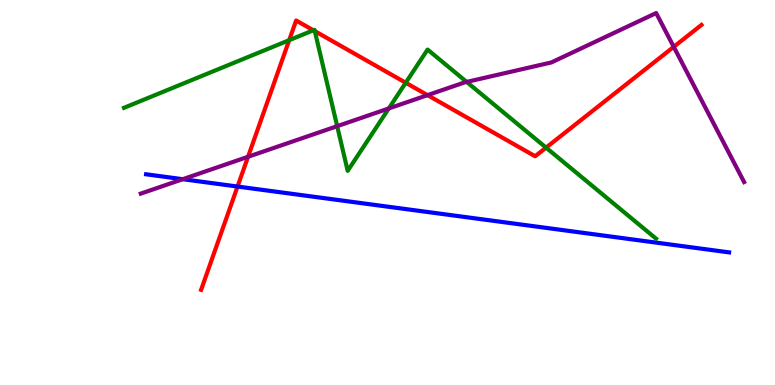[{'lines': ['blue', 'red'], 'intersections': [{'x': 3.07, 'y': 5.15}]}, {'lines': ['green', 'red'], 'intersections': [{'x': 3.73, 'y': 8.96}, {'x': 4.04, 'y': 9.21}, {'x': 4.06, 'y': 9.19}, {'x': 5.24, 'y': 7.85}, {'x': 7.05, 'y': 6.17}]}, {'lines': ['purple', 'red'], 'intersections': [{'x': 3.2, 'y': 5.93}, {'x': 5.52, 'y': 7.53}, {'x': 8.69, 'y': 8.78}]}, {'lines': ['blue', 'green'], 'intersections': []}, {'lines': ['blue', 'purple'], 'intersections': [{'x': 2.36, 'y': 5.35}]}, {'lines': ['green', 'purple'], 'intersections': [{'x': 4.35, 'y': 6.72}, {'x': 5.02, 'y': 7.18}, {'x': 6.02, 'y': 7.87}]}]